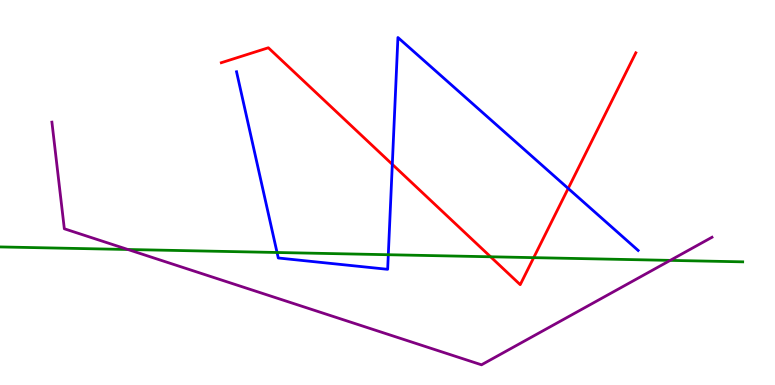[{'lines': ['blue', 'red'], 'intersections': [{'x': 5.06, 'y': 5.73}, {'x': 7.33, 'y': 5.11}]}, {'lines': ['green', 'red'], 'intersections': [{'x': 6.33, 'y': 3.33}, {'x': 6.89, 'y': 3.31}]}, {'lines': ['purple', 'red'], 'intersections': []}, {'lines': ['blue', 'green'], 'intersections': [{'x': 3.57, 'y': 3.44}, {'x': 5.01, 'y': 3.38}]}, {'lines': ['blue', 'purple'], 'intersections': []}, {'lines': ['green', 'purple'], 'intersections': [{'x': 1.65, 'y': 3.52}, {'x': 8.65, 'y': 3.24}]}]